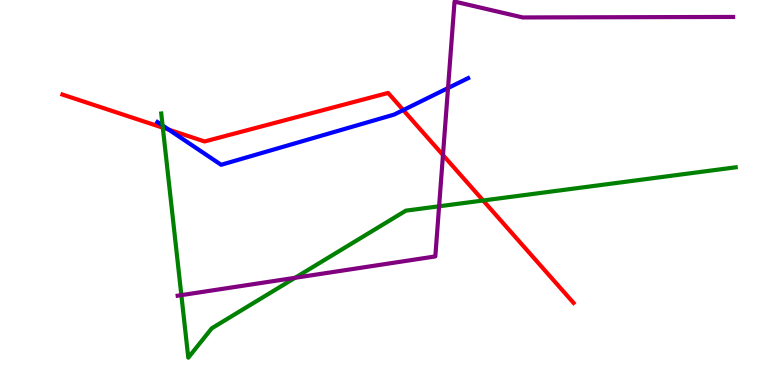[{'lines': ['blue', 'red'], 'intersections': [{'x': 2.18, 'y': 6.63}, {'x': 5.2, 'y': 7.14}]}, {'lines': ['green', 'red'], 'intersections': [{'x': 2.1, 'y': 6.68}, {'x': 6.23, 'y': 4.79}]}, {'lines': ['purple', 'red'], 'intersections': [{'x': 5.72, 'y': 5.97}]}, {'lines': ['blue', 'green'], 'intersections': [{'x': 2.1, 'y': 6.74}]}, {'lines': ['blue', 'purple'], 'intersections': [{'x': 5.78, 'y': 7.71}]}, {'lines': ['green', 'purple'], 'intersections': [{'x': 2.34, 'y': 2.33}, {'x': 3.81, 'y': 2.78}, {'x': 5.67, 'y': 4.64}]}]